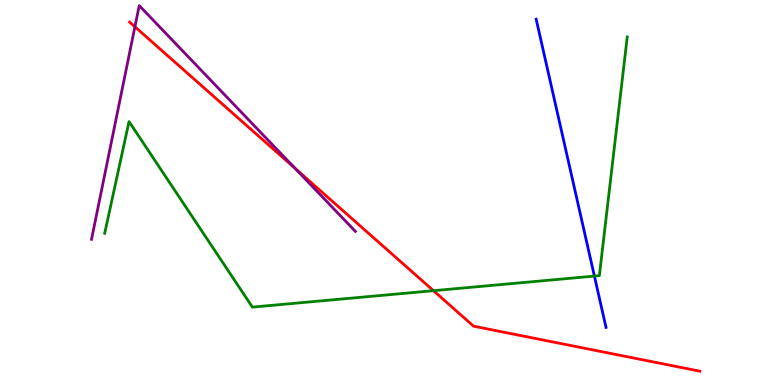[{'lines': ['blue', 'red'], 'intersections': []}, {'lines': ['green', 'red'], 'intersections': [{'x': 5.59, 'y': 2.45}]}, {'lines': ['purple', 'red'], 'intersections': [{'x': 1.74, 'y': 9.3}, {'x': 3.81, 'y': 5.63}]}, {'lines': ['blue', 'green'], 'intersections': [{'x': 7.67, 'y': 2.83}]}, {'lines': ['blue', 'purple'], 'intersections': []}, {'lines': ['green', 'purple'], 'intersections': []}]